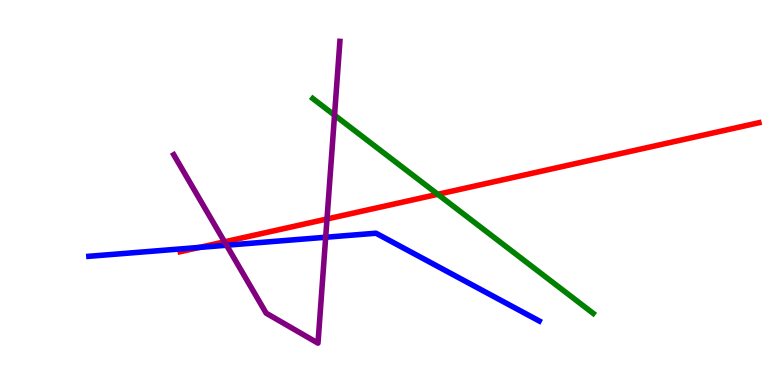[{'lines': ['blue', 'red'], 'intersections': [{'x': 2.57, 'y': 3.57}]}, {'lines': ['green', 'red'], 'intersections': [{'x': 5.65, 'y': 4.95}]}, {'lines': ['purple', 'red'], 'intersections': [{'x': 2.9, 'y': 3.72}, {'x': 4.22, 'y': 4.31}]}, {'lines': ['blue', 'green'], 'intersections': []}, {'lines': ['blue', 'purple'], 'intersections': [{'x': 2.92, 'y': 3.63}, {'x': 4.2, 'y': 3.84}]}, {'lines': ['green', 'purple'], 'intersections': [{'x': 4.32, 'y': 7.01}]}]